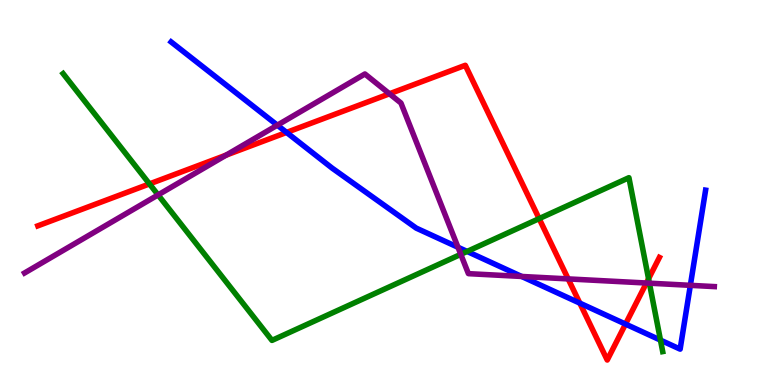[{'lines': ['blue', 'red'], 'intersections': [{'x': 3.7, 'y': 6.56}, {'x': 7.48, 'y': 2.13}, {'x': 8.07, 'y': 1.58}]}, {'lines': ['green', 'red'], 'intersections': [{'x': 1.93, 'y': 5.22}, {'x': 6.96, 'y': 4.32}, {'x': 8.37, 'y': 2.76}]}, {'lines': ['purple', 'red'], 'intersections': [{'x': 2.92, 'y': 5.97}, {'x': 5.03, 'y': 7.56}, {'x': 7.33, 'y': 2.76}, {'x': 8.34, 'y': 2.65}]}, {'lines': ['blue', 'green'], 'intersections': [{'x': 6.03, 'y': 3.47}, {'x': 8.52, 'y': 1.17}]}, {'lines': ['blue', 'purple'], 'intersections': [{'x': 3.58, 'y': 6.75}, {'x': 5.91, 'y': 3.58}, {'x': 6.73, 'y': 2.82}, {'x': 8.91, 'y': 2.59}]}, {'lines': ['green', 'purple'], 'intersections': [{'x': 2.04, 'y': 4.94}, {'x': 5.95, 'y': 3.39}, {'x': 8.38, 'y': 2.64}]}]